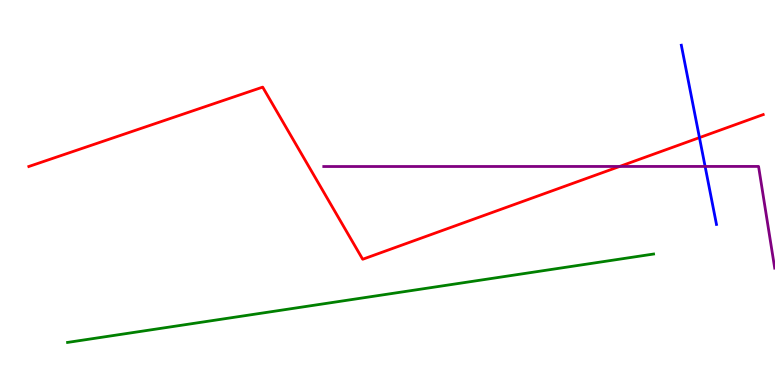[{'lines': ['blue', 'red'], 'intersections': [{'x': 9.03, 'y': 6.43}]}, {'lines': ['green', 'red'], 'intersections': []}, {'lines': ['purple', 'red'], 'intersections': [{'x': 7.99, 'y': 5.68}]}, {'lines': ['blue', 'green'], 'intersections': []}, {'lines': ['blue', 'purple'], 'intersections': [{'x': 9.1, 'y': 5.68}]}, {'lines': ['green', 'purple'], 'intersections': []}]